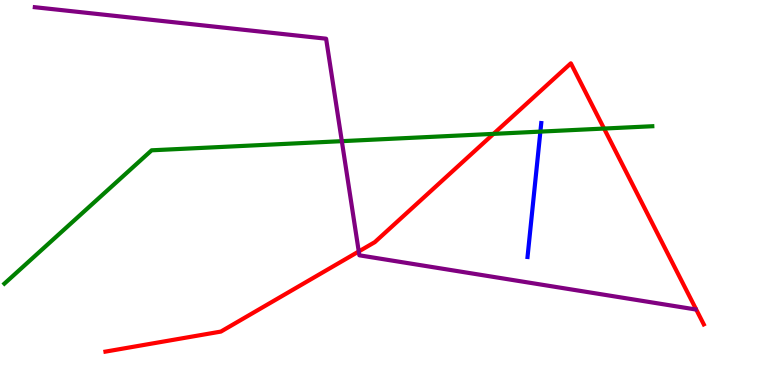[{'lines': ['blue', 'red'], 'intersections': []}, {'lines': ['green', 'red'], 'intersections': [{'x': 6.37, 'y': 6.52}, {'x': 7.79, 'y': 6.66}]}, {'lines': ['purple', 'red'], 'intersections': [{'x': 4.63, 'y': 3.47}]}, {'lines': ['blue', 'green'], 'intersections': [{'x': 6.97, 'y': 6.58}]}, {'lines': ['blue', 'purple'], 'intersections': []}, {'lines': ['green', 'purple'], 'intersections': [{'x': 4.41, 'y': 6.33}]}]